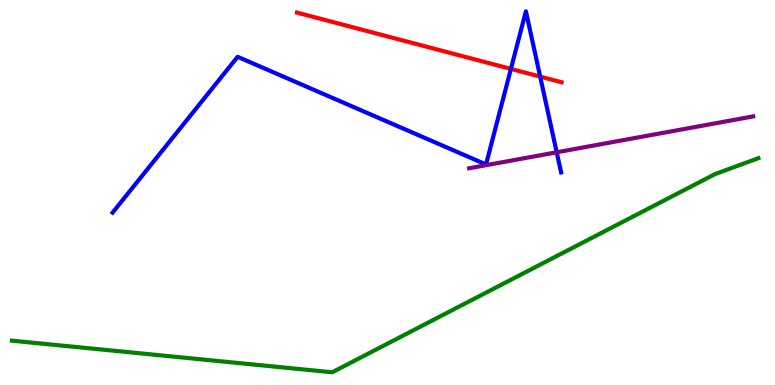[{'lines': ['blue', 'red'], 'intersections': [{'x': 6.59, 'y': 8.21}, {'x': 6.97, 'y': 8.01}]}, {'lines': ['green', 'red'], 'intersections': []}, {'lines': ['purple', 'red'], 'intersections': []}, {'lines': ['blue', 'green'], 'intersections': []}, {'lines': ['blue', 'purple'], 'intersections': [{'x': 7.18, 'y': 6.04}]}, {'lines': ['green', 'purple'], 'intersections': []}]